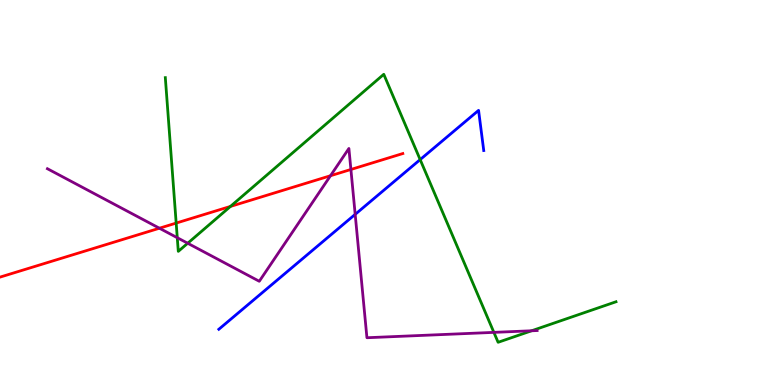[{'lines': ['blue', 'red'], 'intersections': []}, {'lines': ['green', 'red'], 'intersections': [{'x': 2.27, 'y': 4.21}, {'x': 2.97, 'y': 4.64}]}, {'lines': ['purple', 'red'], 'intersections': [{'x': 2.06, 'y': 4.07}, {'x': 4.26, 'y': 5.44}, {'x': 4.53, 'y': 5.6}]}, {'lines': ['blue', 'green'], 'intersections': [{'x': 5.42, 'y': 5.85}]}, {'lines': ['blue', 'purple'], 'intersections': [{'x': 4.58, 'y': 4.43}]}, {'lines': ['green', 'purple'], 'intersections': [{'x': 2.29, 'y': 3.83}, {'x': 2.42, 'y': 3.68}, {'x': 6.37, 'y': 1.37}, {'x': 6.86, 'y': 1.41}]}]